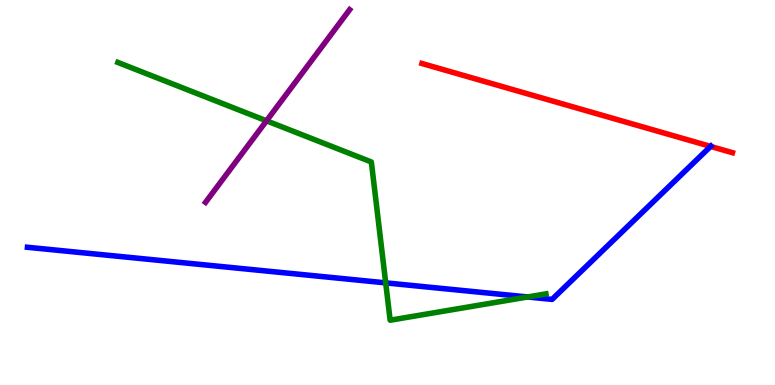[{'lines': ['blue', 'red'], 'intersections': [{'x': 9.17, 'y': 6.2}]}, {'lines': ['green', 'red'], 'intersections': []}, {'lines': ['purple', 'red'], 'intersections': []}, {'lines': ['blue', 'green'], 'intersections': [{'x': 4.98, 'y': 2.65}, {'x': 6.81, 'y': 2.29}]}, {'lines': ['blue', 'purple'], 'intersections': []}, {'lines': ['green', 'purple'], 'intersections': [{'x': 3.44, 'y': 6.86}]}]